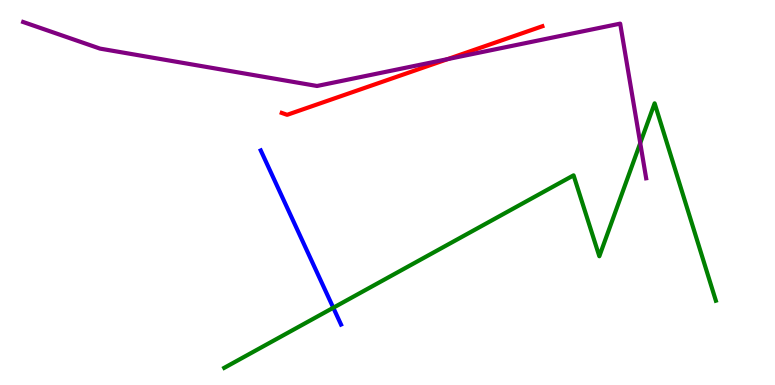[{'lines': ['blue', 'red'], 'intersections': []}, {'lines': ['green', 'red'], 'intersections': []}, {'lines': ['purple', 'red'], 'intersections': [{'x': 5.78, 'y': 8.46}]}, {'lines': ['blue', 'green'], 'intersections': [{'x': 4.3, 'y': 2.01}]}, {'lines': ['blue', 'purple'], 'intersections': []}, {'lines': ['green', 'purple'], 'intersections': [{'x': 8.26, 'y': 6.28}]}]